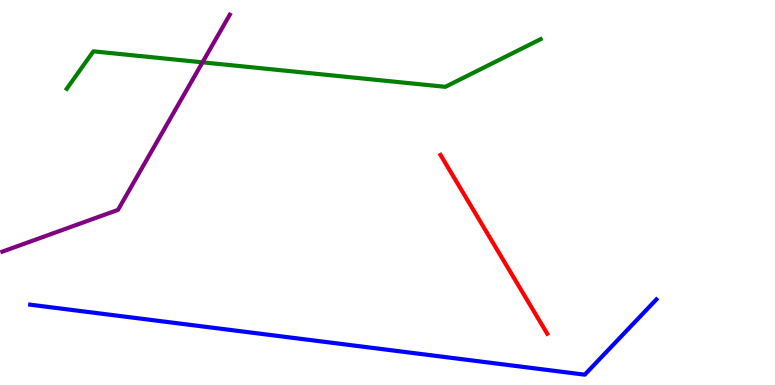[{'lines': ['blue', 'red'], 'intersections': []}, {'lines': ['green', 'red'], 'intersections': []}, {'lines': ['purple', 'red'], 'intersections': []}, {'lines': ['blue', 'green'], 'intersections': []}, {'lines': ['blue', 'purple'], 'intersections': []}, {'lines': ['green', 'purple'], 'intersections': [{'x': 2.61, 'y': 8.38}]}]